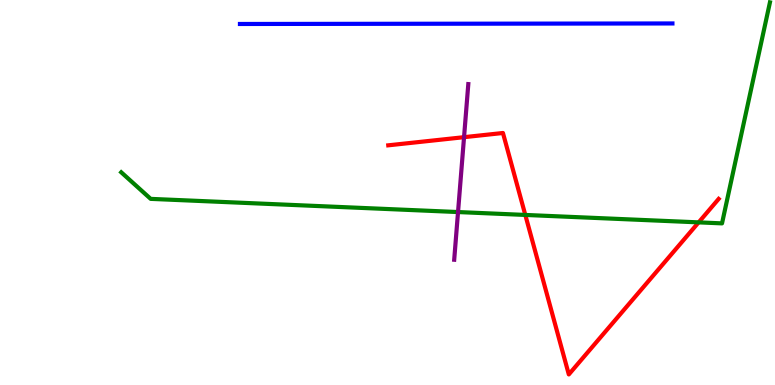[{'lines': ['blue', 'red'], 'intersections': []}, {'lines': ['green', 'red'], 'intersections': [{'x': 6.78, 'y': 4.42}, {'x': 9.01, 'y': 4.22}]}, {'lines': ['purple', 'red'], 'intersections': [{'x': 5.99, 'y': 6.44}]}, {'lines': ['blue', 'green'], 'intersections': []}, {'lines': ['blue', 'purple'], 'intersections': []}, {'lines': ['green', 'purple'], 'intersections': [{'x': 5.91, 'y': 4.49}]}]